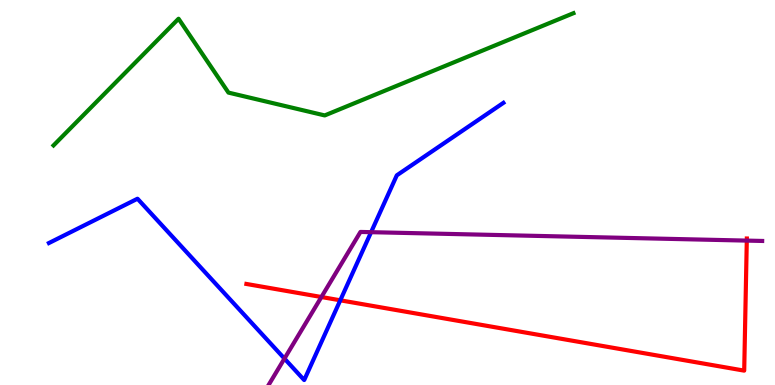[{'lines': ['blue', 'red'], 'intersections': [{'x': 4.39, 'y': 2.2}]}, {'lines': ['green', 'red'], 'intersections': []}, {'lines': ['purple', 'red'], 'intersections': [{'x': 4.15, 'y': 2.29}, {'x': 9.64, 'y': 3.75}]}, {'lines': ['blue', 'green'], 'intersections': []}, {'lines': ['blue', 'purple'], 'intersections': [{'x': 3.67, 'y': 0.686}, {'x': 4.79, 'y': 3.97}]}, {'lines': ['green', 'purple'], 'intersections': []}]